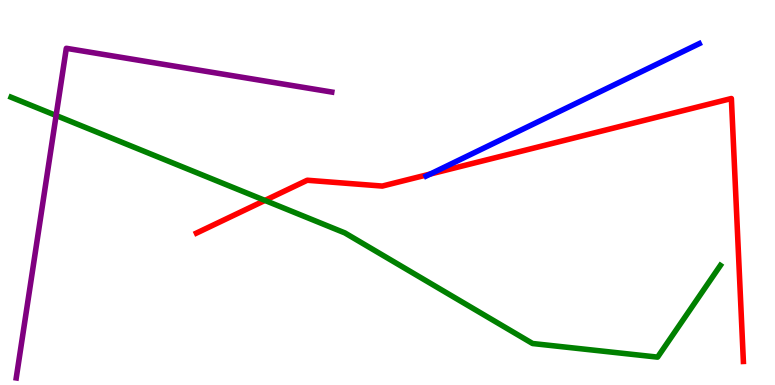[{'lines': ['blue', 'red'], 'intersections': [{'x': 5.55, 'y': 5.48}]}, {'lines': ['green', 'red'], 'intersections': [{'x': 3.42, 'y': 4.79}]}, {'lines': ['purple', 'red'], 'intersections': []}, {'lines': ['blue', 'green'], 'intersections': []}, {'lines': ['blue', 'purple'], 'intersections': []}, {'lines': ['green', 'purple'], 'intersections': [{'x': 0.724, 'y': 7.0}]}]